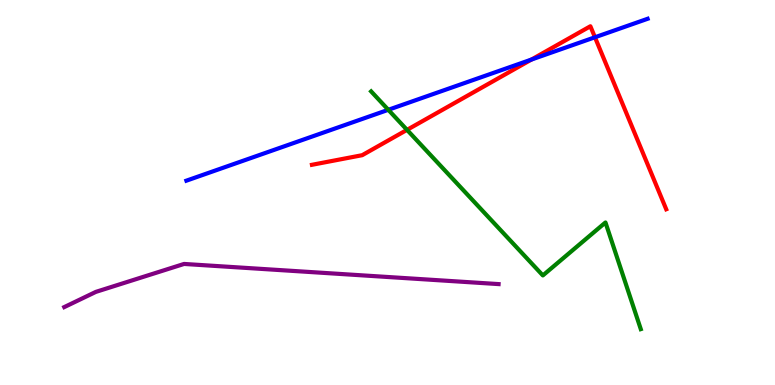[{'lines': ['blue', 'red'], 'intersections': [{'x': 6.86, 'y': 8.45}, {'x': 7.68, 'y': 9.03}]}, {'lines': ['green', 'red'], 'intersections': [{'x': 5.25, 'y': 6.63}]}, {'lines': ['purple', 'red'], 'intersections': []}, {'lines': ['blue', 'green'], 'intersections': [{'x': 5.01, 'y': 7.15}]}, {'lines': ['blue', 'purple'], 'intersections': []}, {'lines': ['green', 'purple'], 'intersections': []}]